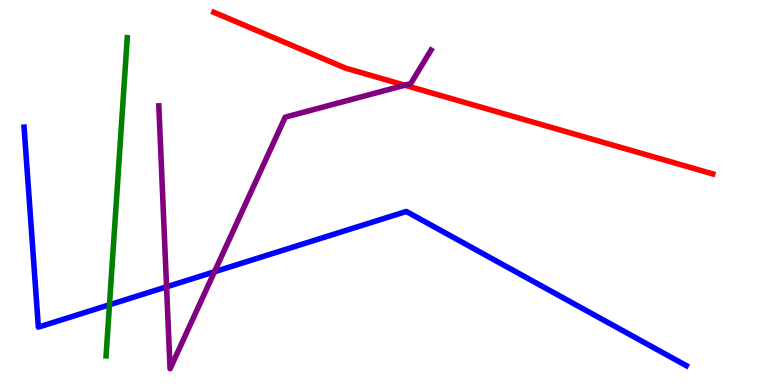[{'lines': ['blue', 'red'], 'intersections': []}, {'lines': ['green', 'red'], 'intersections': []}, {'lines': ['purple', 'red'], 'intersections': [{'x': 5.22, 'y': 7.79}]}, {'lines': ['blue', 'green'], 'intersections': [{'x': 1.41, 'y': 2.08}]}, {'lines': ['blue', 'purple'], 'intersections': [{'x': 2.15, 'y': 2.55}, {'x': 2.77, 'y': 2.94}]}, {'lines': ['green', 'purple'], 'intersections': []}]